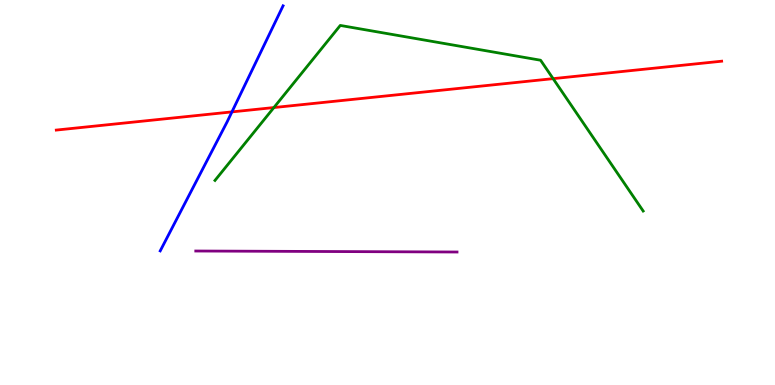[{'lines': ['blue', 'red'], 'intersections': [{'x': 2.99, 'y': 7.09}]}, {'lines': ['green', 'red'], 'intersections': [{'x': 3.53, 'y': 7.21}, {'x': 7.14, 'y': 7.96}]}, {'lines': ['purple', 'red'], 'intersections': []}, {'lines': ['blue', 'green'], 'intersections': []}, {'lines': ['blue', 'purple'], 'intersections': []}, {'lines': ['green', 'purple'], 'intersections': []}]